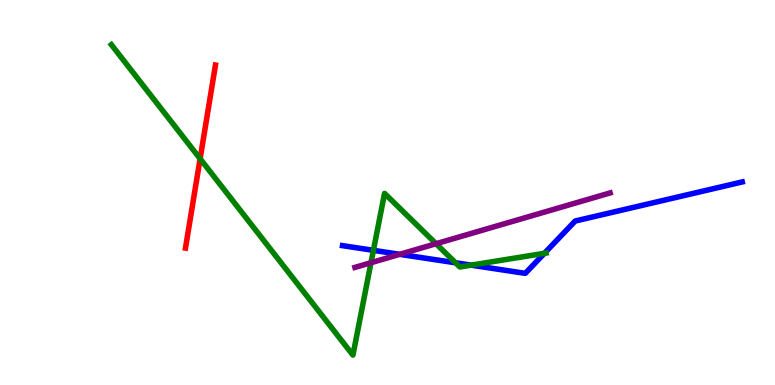[{'lines': ['blue', 'red'], 'intersections': []}, {'lines': ['green', 'red'], 'intersections': [{'x': 2.58, 'y': 5.88}]}, {'lines': ['purple', 'red'], 'intersections': []}, {'lines': ['blue', 'green'], 'intersections': [{'x': 4.82, 'y': 3.5}, {'x': 5.88, 'y': 3.17}, {'x': 6.08, 'y': 3.11}, {'x': 7.02, 'y': 3.42}]}, {'lines': ['blue', 'purple'], 'intersections': [{'x': 5.16, 'y': 3.39}]}, {'lines': ['green', 'purple'], 'intersections': [{'x': 4.79, 'y': 3.18}, {'x': 5.63, 'y': 3.67}]}]